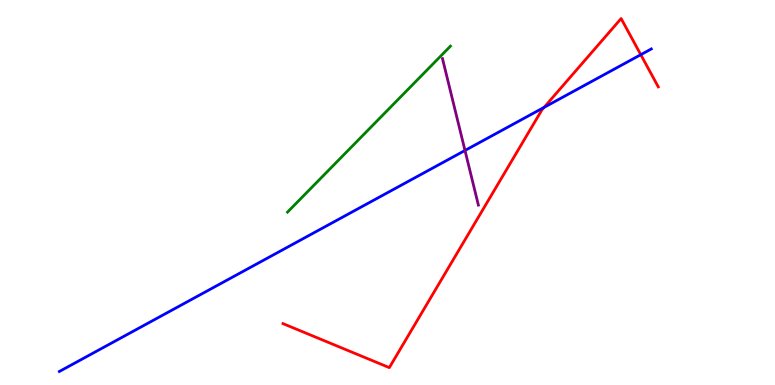[{'lines': ['blue', 'red'], 'intersections': [{'x': 7.02, 'y': 7.21}, {'x': 8.27, 'y': 8.58}]}, {'lines': ['green', 'red'], 'intersections': []}, {'lines': ['purple', 'red'], 'intersections': []}, {'lines': ['blue', 'green'], 'intersections': []}, {'lines': ['blue', 'purple'], 'intersections': [{'x': 6.0, 'y': 6.09}]}, {'lines': ['green', 'purple'], 'intersections': []}]